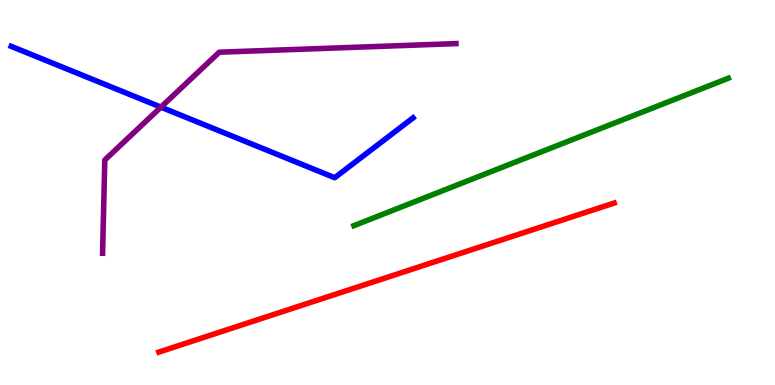[{'lines': ['blue', 'red'], 'intersections': []}, {'lines': ['green', 'red'], 'intersections': []}, {'lines': ['purple', 'red'], 'intersections': []}, {'lines': ['blue', 'green'], 'intersections': []}, {'lines': ['blue', 'purple'], 'intersections': [{'x': 2.08, 'y': 7.22}]}, {'lines': ['green', 'purple'], 'intersections': []}]